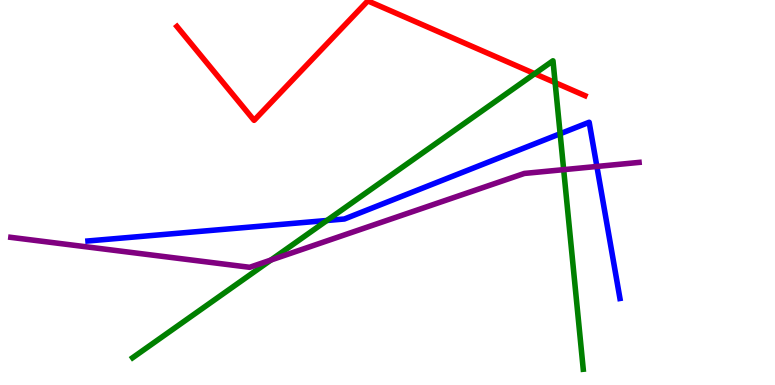[{'lines': ['blue', 'red'], 'intersections': []}, {'lines': ['green', 'red'], 'intersections': [{'x': 6.9, 'y': 8.09}, {'x': 7.16, 'y': 7.85}]}, {'lines': ['purple', 'red'], 'intersections': []}, {'lines': ['blue', 'green'], 'intersections': [{'x': 4.22, 'y': 4.27}, {'x': 7.23, 'y': 6.53}]}, {'lines': ['blue', 'purple'], 'intersections': [{'x': 7.7, 'y': 5.68}]}, {'lines': ['green', 'purple'], 'intersections': [{'x': 3.5, 'y': 3.25}, {'x': 7.27, 'y': 5.59}]}]